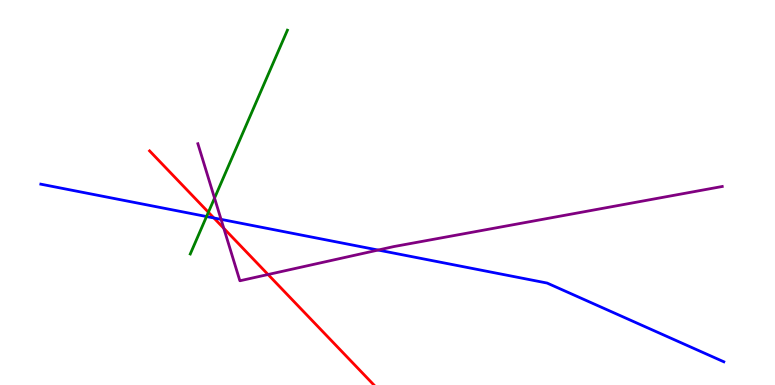[{'lines': ['blue', 'red'], 'intersections': [{'x': 2.76, 'y': 4.34}]}, {'lines': ['green', 'red'], 'intersections': [{'x': 2.69, 'y': 4.49}]}, {'lines': ['purple', 'red'], 'intersections': [{'x': 2.89, 'y': 4.07}, {'x': 3.46, 'y': 2.87}]}, {'lines': ['blue', 'green'], 'intersections': [{'x': 2.66, 'y': 4.38}]}, {'lines': ['blue', 'purple'], 'intersections': [{'x': 2.85, 'y': 4.3}, {'x': 4.88, 'y': 3.51}]}, {'lines': ['green', 'purple'], 'intersections': [{'x': 2.77, 'y': 4.85}]}]